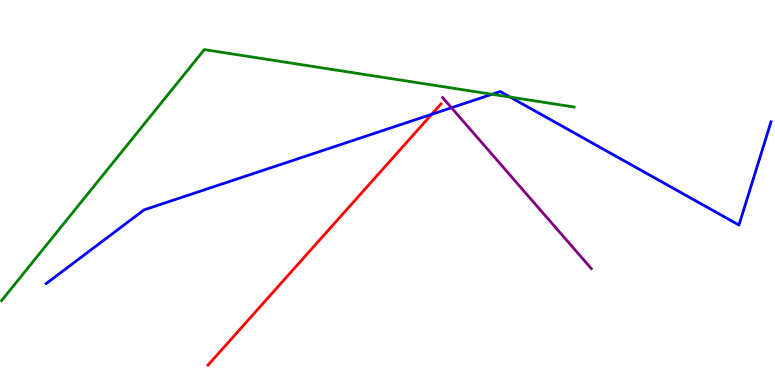[{'lines': ['blue', 'red'], 'intersections': [{'x': 5.57, 'y': 7.03}]}, {'lines': ['green', 'red'], 'intersections': []}, {'lines': ['purple', 'red'], 'intersections': []}, {'lines': ['blue', 'green'], 'intersections': [{'x': 6.35, 'y': 7.55}, {'x': 6.58, 'y': 7.48}]}, {'lines': ['blue', 'purple'], 'intersections': [{'x': 5.83, 'y': 7.2}]}, {'lines': ['green', 'purple'], 'intersections': []}]